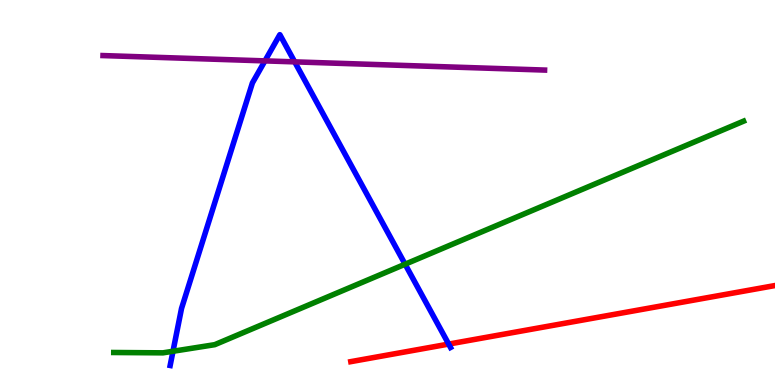[{'lines': ['blue', 'red'], 'intersections': [{'x': 5.79, 'y': 1.06}]}, {'lines': ['green', 'red'], 'intersections': []}, {'lines': ['purple', 'red'], 'intersections': []}, {'lines': ['blue', 'green'], 'intersections': [{'x': 2.23, 'y': 0.876}, {'x': 5.23, 'y': 3.14}]}, {'lines': ['blue', 'purple'], 'intersections': [{'x': 3.42, 'y': 8.42}, {'x': 3.8, 'y': 8.39}]}, {'lines': ['green', 'purple'], 'intersections': []}]